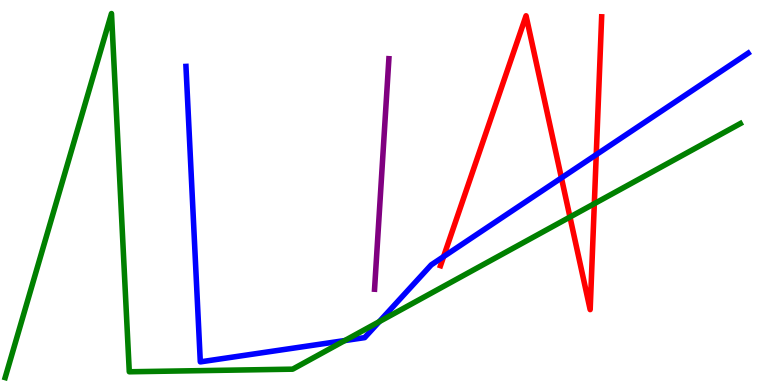[{'lines': ['blue', 'red'], 'intersections': [{'x': 5.72, 'y': 3.33}, {'x': 7.24, 'y': 5.38}, {'x': 7.69, 'y': 5.98}]}, {'lines': ['green', 'red'], 'intersections': [{'x': 7.35, 'y': 4.36}, {'x': 7.67, 'y': 4.71}]}, {'lines': ['purple', 'red'], 'intersections': []}, {'lines': ['blue', 'green'], 'intersections': [{'x': 4.45, 'y': 1.15}, {'x': 4.89, 'y': 1.65}]}, {'lines': ['blue', 'purple'], 'intersections': []}, {'lines': ['green', 'purple'], 'intersections': []}]